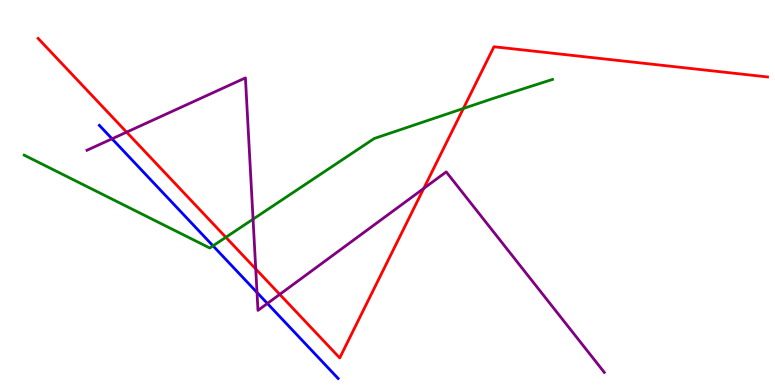[{'lines': ['blue', 'red'], 'intersections': []}, {'lines': ['green', 'red'], 'intersections': [{'x': 2.91, 'y': 3.84}, {'x': 5.98, 'y': 7.18}]}, {'lines': ['purple', 'red'], 'intersections': [{'x': 1.63, 'y': 6.57}, {'x': 3.3, 'y': 3.01}, {'x': 3.61, 'y': 2.35}, {'x': 5.47, 'y': 5.11}]}, {'lines': ['blue', 'green'], 'intersections': [{'x': 2.75, 'y': 3.61}]}, {'lines': ['blue', 'purple'], 'intersections': [{'x': 1.45, 'y': 6.39}, {'x': 3.32, 'y': 2.4}, {'x': 3.45, 'y': 2.12}]}, {'lines': ['green', 'purple'], 'intersections': [{'x': 3.27, 'y': 4.31}]}]